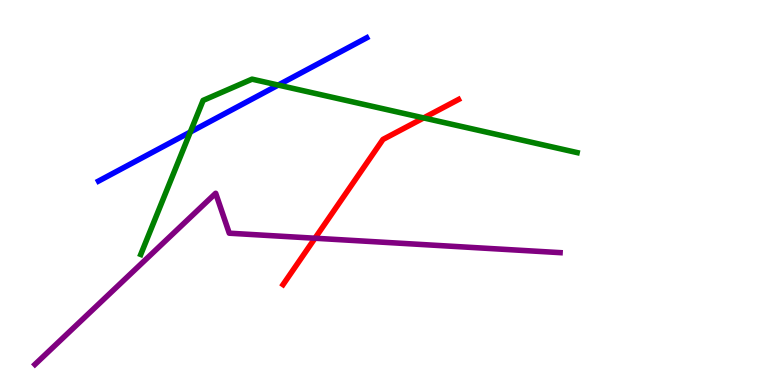[{'lines': ['blue', 'red'], 'intersections': []}, {'lines': ['green', 'red'], 'intersections': [{'x': 5.47, 'y': 6.94}]}, {'lines': ['purple', 'red'], 'intersections': [{'x': 4.06, 'y': 3.81}]}, {'lines': ['blue', 'green'], 'intersections': [{'x': 2.46, 'y': 6.57}, {'x': 3.59, 'y': 7.79}]}, {'lines': ['blue', 'purple'], 'intersections': []}, {'lines': ['green', 'purple'], 'intersections': []}]